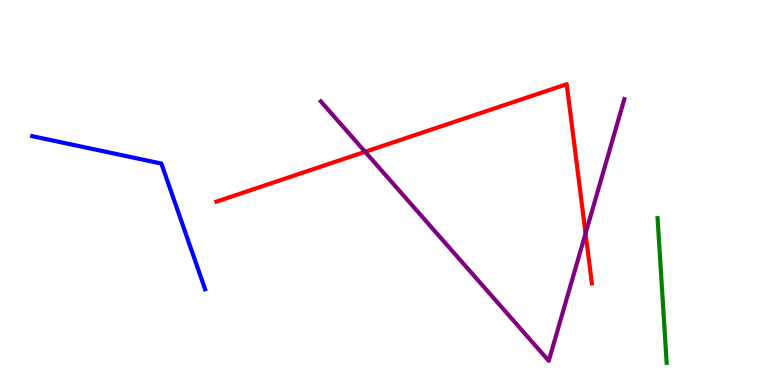[{'lines': ['blue', 'red'], 'intersections': []}, {'lines': ['green', 'red'], 'intersections': []}, {'lines': ['purple', 'red'], 'intersections': [{'x': 4.71, 'y': 6.06}, {'x': 7.56, 'y': 3.94}]}, {'lines': ['blue', 'green'], 'intersections': []}, {'lines': ['blue', 'purple'], 'intersections': []}, {'lines': ['green', 'purple'], 'intersections': []}]